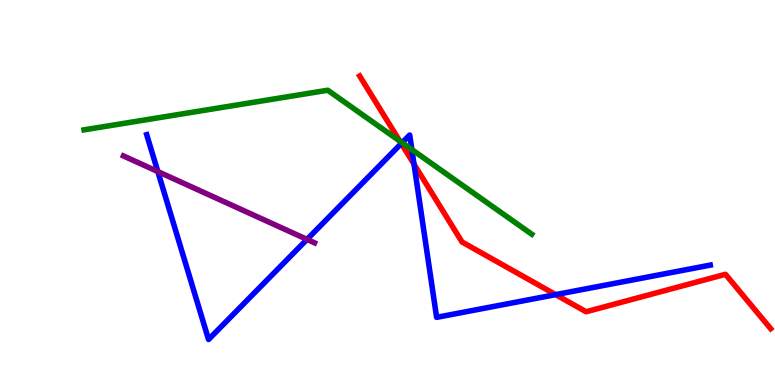[{'lines': ['blue', 'red'], 'intersections': [{'x': 5.18, 'y': 6.27}, {'x': 5.34, 'y': 5.74}, {'x': 7.17, 'y': 2.35}]}, {'lines': ['green', 'red'], 'intersections': [{'x': 5.16, 'y': 6.34}]}, {'lines': ['purple', 'red'], 'intersections': []}, {'lines': ['blue', 'green'], 'intersections': [{'x': 5.19, 'y': 6.29}, {'x': 5.31, 'y': 6.11}]}, {'lines': ['blue', 'purple'], 'intersections': [{'x': 2.04, 'y': 5.54}, {'x': 3.96, 'y': 3.78}]}, {'lines': ['green', 'purple'], 'intersections': []}]